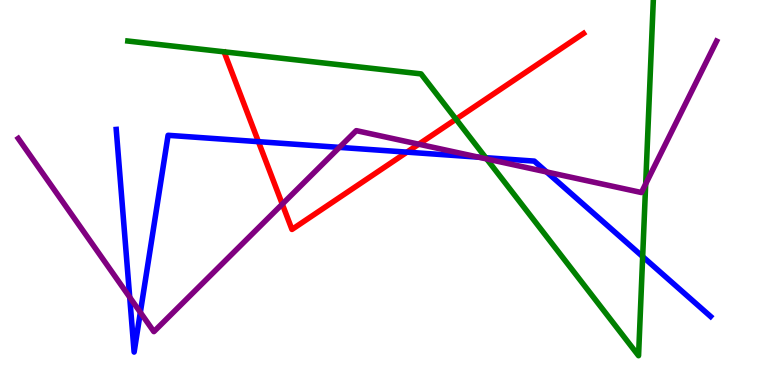[{'lines': ['blue', 'red'], 'intersections': [{'x': 3.33, 'y': 6.32}, {'x': 5.25, 'y': 6.05}]}, {'lines': ['green', 'red'], 'intersections': [{'x': 5.88, 'y': 6.9}]}, {'lines': ['purple', 'red'], 'intersections': [{'x': 3.64, 'y': 4.7}, {'x': 5.4, 'y': 6.25}]}, {'lines': ['blue', 'green'], 'intersections': [{'x': 6.27, 'y': 5.9}, {'x': 8.29, 'y': 3.34}]}, {'lines': ['blue', 'purple'], 'intersections': [{'x': 1.67, 'y': 2.28}, {'x': 1.81, 'y': 1.89}, {'x': 4.38, 'y': 6.17}, {'x': 6.18, 'y': 5.92}, {'x': 7.05, 'y': 5.53}]}, {'lines': ['green', 'purple'], 'intersections': [{'x': 6.28, 'y': 5.87}, {'x': 8.33, 'y': 5.22}]}]